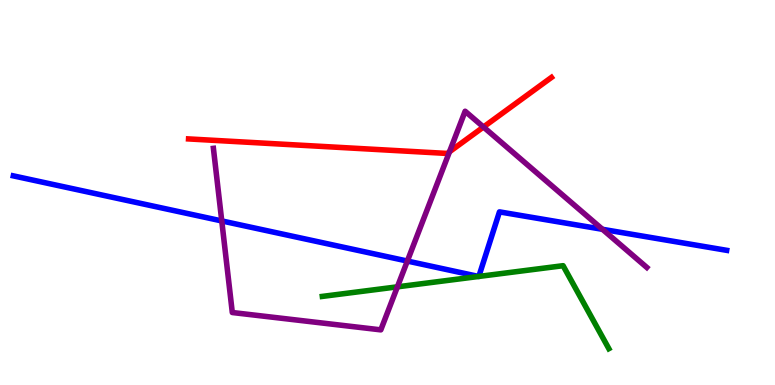[{'lines': ['blue', 'red'], 'intersections': []}, {'lines': ['green', 'red'], 'intersections': []}, {'lines': ['purple', 'red'], 'intersections': [{'x': 5.8, 'y': 6.06}, {'x': 6.24, 'y': 6.7}]}, {'lines': ['blue', 'green'], 'intersections': [{'x': 6.18, 'y': 2.82}, {'x': 6.18, 'y': 2.82}]}, {'lines': ['blue', 'purple'], 'intersections': [{'x': 2.86, 'y': 4.26}, {'x': 5.26, 'y': 3.22}, {'x': 7.77, 'y': 4.04}]}, {'lines': ['green', 'purple'], 'intersections': [{'x': 5.13, 'y': 2.55}]}]